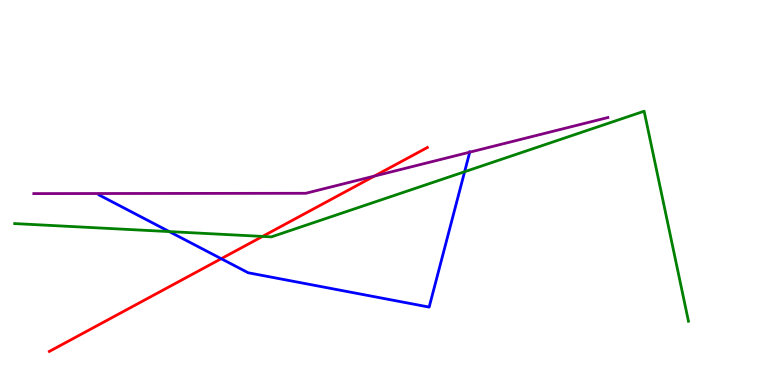[{'lines': ['blue', 'red'], 'intersections': [{'x': 2.85, 'y': 3.28}]}, {'lines': ['green', 'red'], 'intersections': [{'x': 3.39, 'y': 3.86}]}, {'lines': ['purple', 'red'], 'intersections': [{'x': 4.83, 'y': 5.43}]}, {'lines': ['blue', 'green'], 'intersections': [{'x': 2.18, 'y': 3.98}, {'x': 6.0, 'y': 5.54}]}, {'lines': ['blue', 'purple'], 'intersections': [{'x': 6.06, 'y': 6.05}]}, {'lines': ['green', 'purple'], 'intersections': []}]